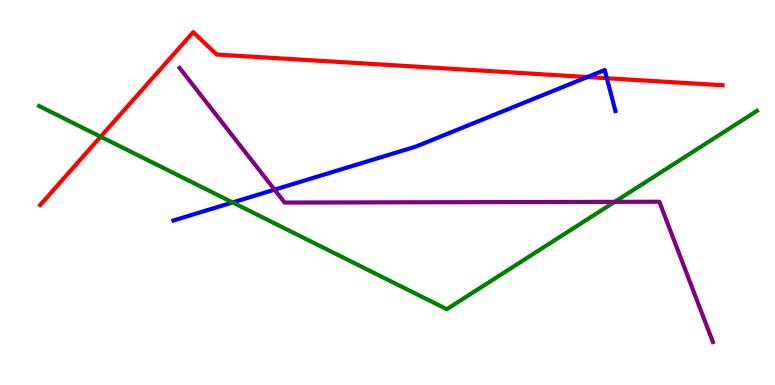[{'lines': ['blue', 'red'], 'intersections': [{'x': 7.58, 'y': 8.0}, {'x': 7.83, 'y': 7.97}]}, {'lines': ['green', 'red'], 'intersections': [{'x': 1.3, 'y': 6.45}]}, {'lines': ['purple', 'red'], 'intersections': []}, {'lines': ['blue', 'green'], 'intersections': [{'x': 3.0, 'y': 4.74}]}, {'lines': ['blue', 'purple'], 'intersections': [{'x': 3.54, 'y': 5.07}]}, {'lines': ['green', 'purple'], 'intersections': [{'x': 7.93, 'y': 4.76}]}]